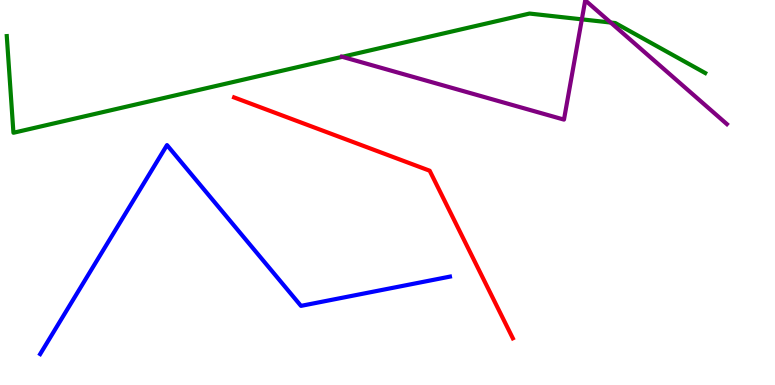[{'lines': ['blue', 'red'], 'intersections': []}, {'lines': ['green', 'red'], 'intersections': []}, {'lines': ['purple', 'red'], 'intersections': []}, {'lines': ['blue', 'green'], 'intersections': []}, {'lines': ['blue', 'purple'], 'intersections': []}, {'lines': ['green', 'purple'], 'intersections': [{'x': 4.42, 'y': 8.52}, {'x': 7.51, 'y': 9.5}, {'x': 7.88, 'y': 9.41}]}]